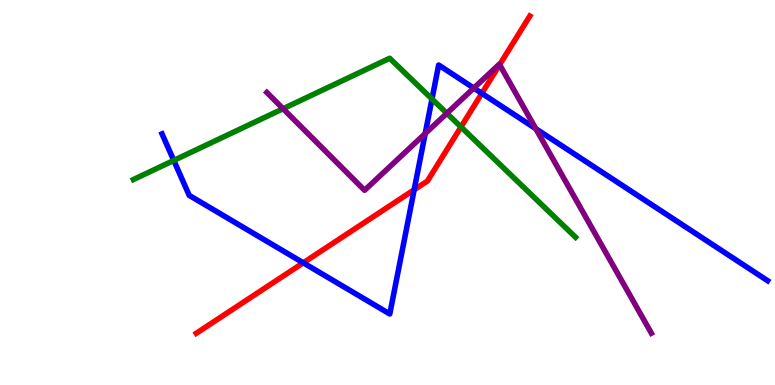[{'lines': ['blue', 'red'], 'intersections': [{'x': 3.91, 'y': 3.17}, {'x': 5.34, 'y': 5.07}, {'x': 6.22, 'y': 7.58}]}, {'lines': ['green', 'red'], 'intersections': [{'x': 5.95, 'y': 6.7}]}, {'lines': ['purple', 'red'], 'intersections': [{'x': 6.45, 'y': 8.32}]}, {'lines': ['blue', 'green'], 'intersections': [{'x': 2.24, 'y': 5.83}, {'x': 5.57, 'y': 7.43}]}, {'lines': ['blue', 'purple'], 'intersections': [{'x': 5.49, 'y': 6.53}, {'x': 6.11, 'y': 7.71}, {'x': 6.91, 'y': 6.66}]}, {'lines': ['green', 'purple'], 'intersections': [{'x': 3.65, 'y': 7.18}, {'x': 5.77, 'y': 7.06}]}]